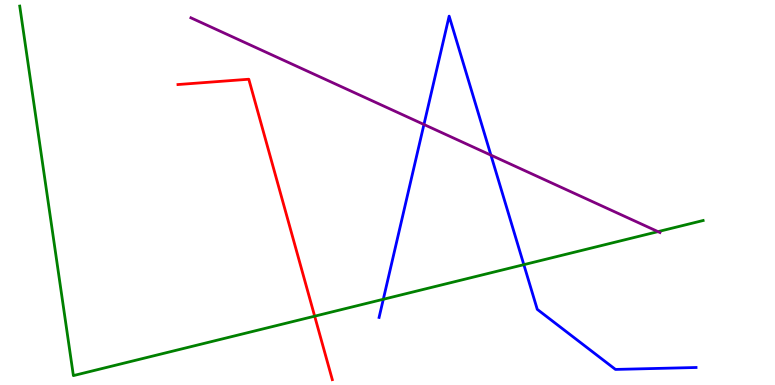[{'lines': ['blue', 'red'], 'intersections': []}, {'lines': ['green', 'red'], 'intersections': [{'x': 4.06, 'y': 1.79}]}, {'lines': ['purple', 'red'], 'intersections': []}, {'lines': ['blue', 'green'], 'intersections': [{'x': 4.95, 'y': 2.23}, {'x': 6.76, 'y': 3.13}]}, {'lines': ['blue', 'purple'], 'intersections': [{'x': 5.47, 'y': 6.77}, {'x': 6.33, 'y': 5.97}]}, {'lines': ['green', 'purple'], 'intersections': [{'x': 8.49, 'y': 3.98}]}]